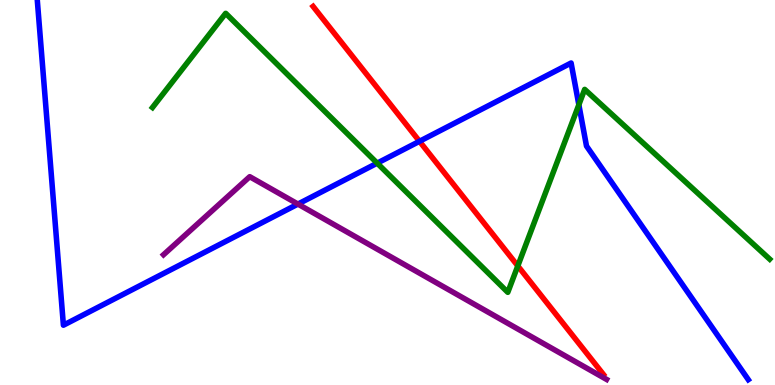[{'lines': ['blue', 'red'], 'intersections': [{'x': 5.41, 'y': 6.33}]}, {'lines': ['green', 'red'], 'intersections': [{'x': 6.68, 'y': 3.09}]}, {'lines': ['purple', 'red'], 'intersections': []}, {'lines': ['blue', 'green'], 'intersections': [{'x': 4.87, 'y': 5.76}, {'x': 7.47, 'y': 7.28}]}, {'lines': ['blue', 'purple'], 'intersections': [{'x': 3.84, 'y': 4.7}]}, {'lines': ['green', 'purple'], 'intersections': []}]